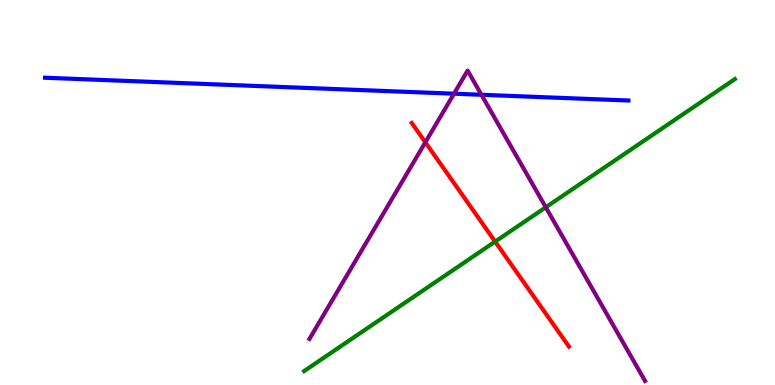[{'lines': ['blue', 'red'], 'intersections': []}, {'lines': ['green', 'red'], 'intersections': [{'x': 6.39, 'y': 3.72}]}, {'lines': ['purple', 'red'], 'intersections': [{'x': 5.49, 'y': 6.3}]}, {'lines': ['blue', 'green'], 'intersections': []}, {'lines': ['blue', 'purple'], 'intersections': [{'x': 5.86, 'y': 7.57}, {'x': 6.21, 'y': 7.54}]}, {'lines': ['green', 'purple'], 'intersections': [{'x': 7.04, 'y': 4.62}]}]